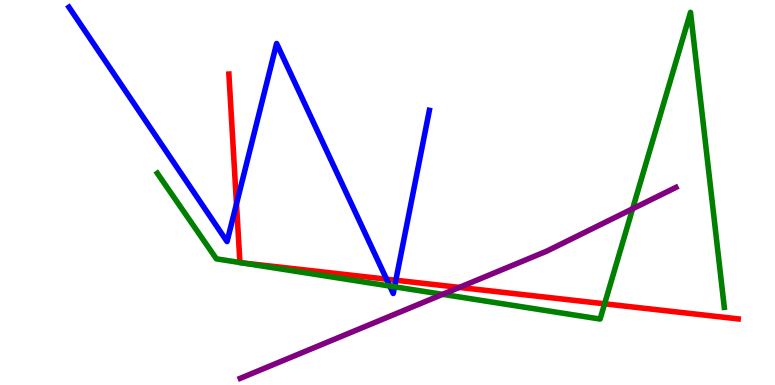[{'lines': ['blue', 'red'], 'intersections': [{'x': 3.05, 'y': 4.7}, {'x': 4.99, 'y': 2.75}, {'x': 5.11, 'y': 2.72}]}, {'lines': ['green', 'red'], 'intersections': [{'x': 3.1, 'y': 3.18}, {'x': 3.12, 'y': 3.17}, {'x': 7.8, 'y': 2.11}]}, {'lines': ['purple', 'red'], 'intersections': [{'x': 5.93, 'y': 2.53}]}, {'lines': ['blue', 'green'], 'intersections': [{'x': 5.03, 'y': 2.57}, {'x': 5.09, 'y': 2.55}]}, {'lines': ['blue', 'purple'], 'intersections': []}, {'lines': ['green', 'purple'], 'intersections': [{'x': 5.71, 'y': 2.35}, {'x': 8.16, 'y': 4.58}]}]